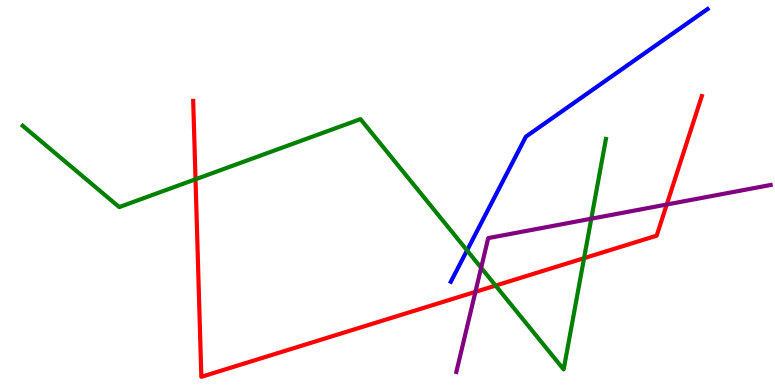[{'lines': ['blue', 'red'], 'intersections': []}, {'lines': ['green', 'red'], 'intersections': [{'x': 2.52, 'y': 5.34}, {'x': 6.39, 'y': 2.58}, {'x': 7.54, 'y': 3.29}]}, {'lines': ['purple', 'red'], 'intersections': [{'x': 6.13, 'y': 2.42}, {'x': 8.6, 'y': 4.69}]}, {'lines': ['blue', 'green'], 'intersections': [{'x': 6.03, 'y': 3.5}]}, {'lines': ['blue', 'purple'], 'intersections': []}, {'lines': ['green', 'purple'], 'intersections': [{'x': 6.21, 'y': 3.04}, {'x': 7.63, 'y': 4.32}]}]